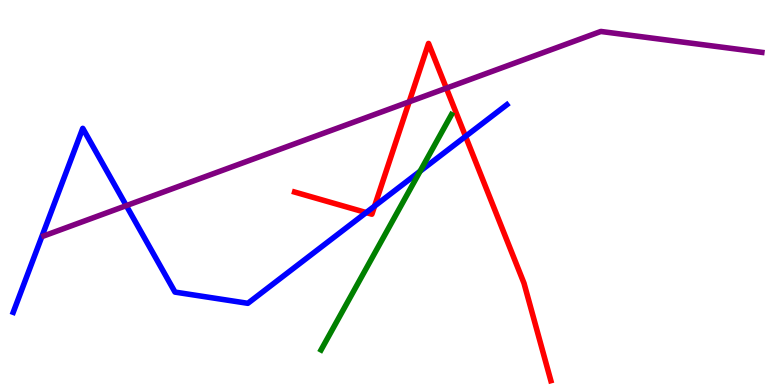[{'lines': ['blue', 'red'], 'intersections': [{'x': 4.72, 'y': 4.48}, {'x': 4.83, 'y': 4.65}, {'x': 6.01, 'y': 6.46}]}, {'lines': ['green', 'red'], 'intersections': []}, {'lines': ['purple', 'red'], 'intersections': [{'x': 5.28, 'y': 7.36}, {'x': 5.76, 'y': 7.71}]}, {'lines': ['blue', 'green'], 'intersections': [{'x': 5.42, 'y': 5.55}]}, {'lines': ['blue', 'purple'], 'intersections': [{'x': 1.63, 'y': 4.66}]}, {'lines': ['green', 'purple'], 'intersections': []}]